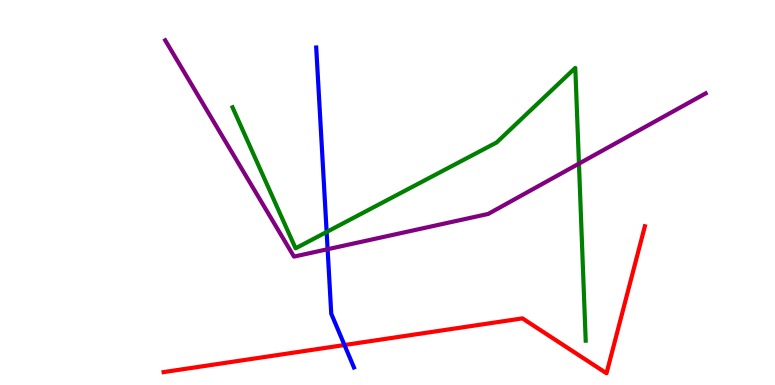[{'lines': ['blue', 'red'], 'intersections': [{'x': 4.44, 'y': 1.04}]}, {'lines': ['green', 'red'], 'intersections': []}, {'lines': ['purple', 'red'], 'intersections': []}, {'lines': ['blue', 'green'], 'intersections': [{'x': 4.21, 'y': 3.97}]}, {'lines': ['blue', 'purple'], 'intersections': [{'x': 4.23, 'y': 3.53}]}, {'lines': ['green', 'purple'], 'intersections': [{'x': 7.47, 'y': 5.75}]}]